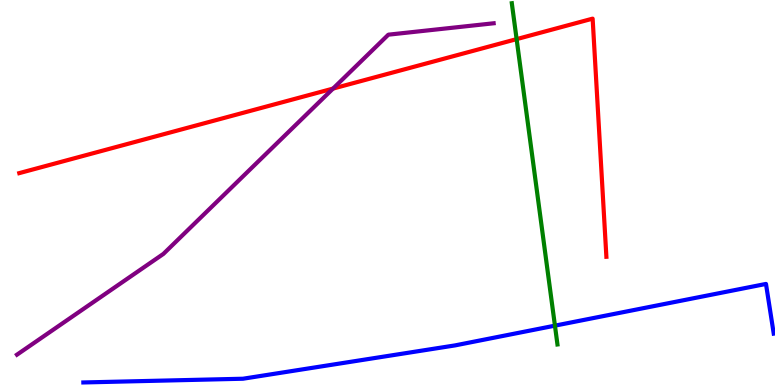[{'lines': ['blue', 'red'], 'intersections': []}, {'lines': ['green', 'red'], 'intersections': [{'x': 6.67, 'y': 8.98}]}, {'lines': ['purple', 'red'], 'intersections': [{'x': 4.3, 'y': 7.7}]}, {'lines': ['blue', 'green'], 'intersections': [{'x': 7.16, 'y': 1.54}]}, {'lines': ['blue', 'purple'], 'intersections': []}, {'lines': ['green', 'purple'], 'intersections': []}]